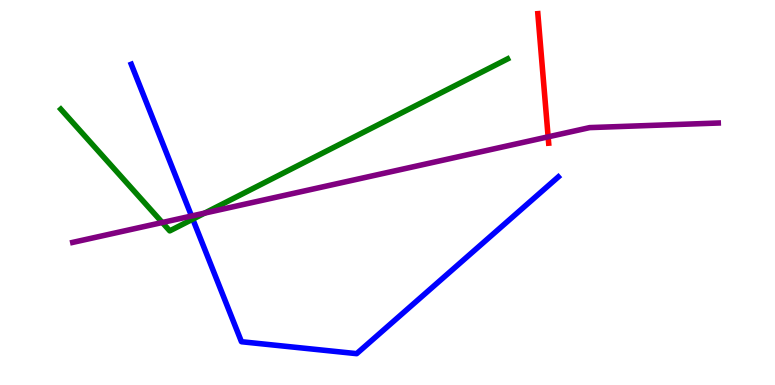[{'lines': ['blue', 'red'], 'intersections': []}, {'lines': ['green', 'red'], 'intersections': []}, {'lines': ['purple', 'red'], 'intersections': [{'x': 7.07, 'y': 6.45}]}, {'lines': ['blue', 'green'], 'intersections': [{'x': 2.49, 'y': 4.31}]}, {'lines': ['blue', 'purple'], 'intersections': [{'x': 2.47, 'y': 4.39}]}, {'lines': ['green', 'purple'], 'intersections': [{'x': 2.09, 'y': 4.22}, {'x': 2.64, 'y': 4.46}]}]